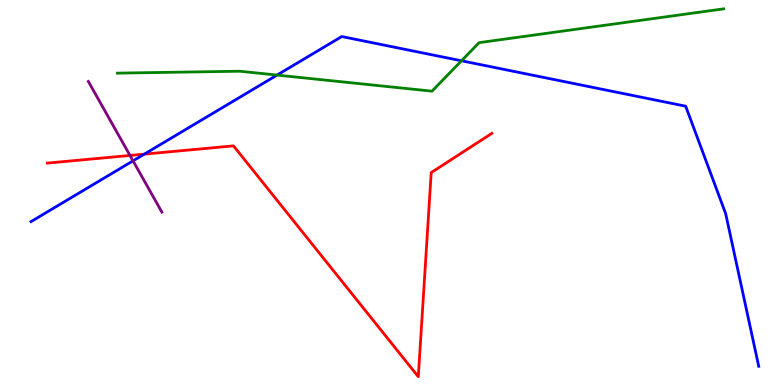[{'lines': ['blue', 'red'], 'intersections': [{'x': 1.86, 'y': 6.0}]}, {'lines': ['green', 'red'], 'intersections': []}, {'lines': ['purple', 'red'], 'intersections': [{'x': 1.68, 'y': 5.96}]}, {'lines': ['blue', 'green'], 'intersections': [{'x': 3.57, 'y': 8.05}, {'x': 5.95, 'y': 8.42}]}, {'lines': ['blue', 'purple'], 'intersections': [{'x': 1.72, 'y': 5.82}]}, {'lines': ['green', 'purple'], 'intersections': []}]